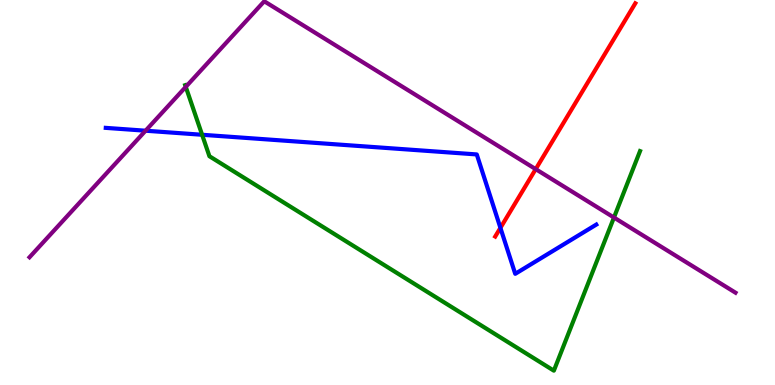[{'lines': ['blue', 'red'], 'intersections': [{'x': 6.46, 'y': 4.08}]}, {'lines': ['green', 'red'], 'intersections': []}, {'lines': ['purple', 'red'], 'intersections': [{'x': 6.91, 'y': 5.61}]}, {'lines': ['blue', 'green'], 'intersections': [{'x': 2.61, 'y': 6.5}]}, {'lines': ['blue', 'purple'], 'intersections': [{'x': 1.88, 'y': 6.6}]}, {'lines': ['green', 'purple'], 'intersections': [{'x': 2.4, 'y': 7.74}, {'x': 7.92, 'y': 4.35}]}]